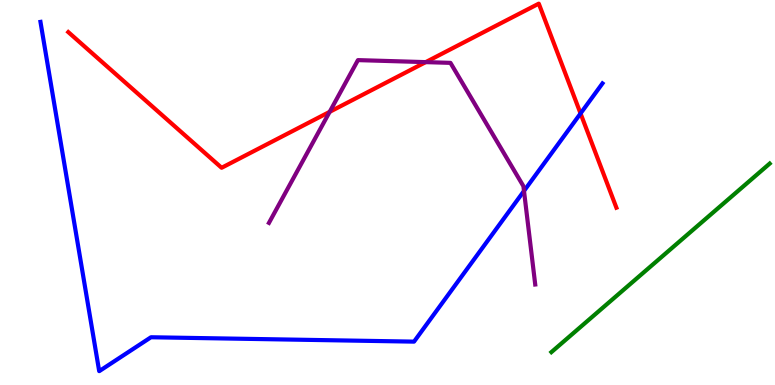[{'lines': ['blue', 'red'], 'intersections': [{'x': 7.49, 'y': 7.05}]}, {'lines': ['green', 'red'], 'intersections': []}, {'lines': ['purple', 'red'], 'intersections': [{'x': 4.25, 'y': 7.09}, {'x': 5.49, 'y': 8.39}]}, {'lines': ['blue', 'green'], 'intersections': []}, {'lines': ['blue', 'purple'], 'intersections': [{'x': 6.76, 'y': 5.04}]}, {'lines': ['green', 'purple'], 'intersections': []}]